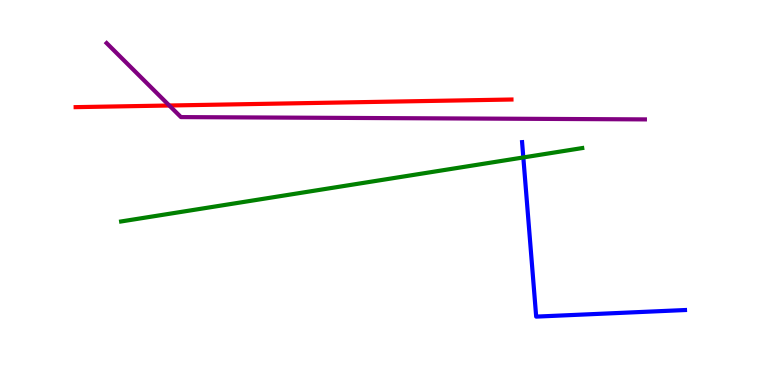[{'lines': ['blue', 'red'], 'intersections': []}, {'lines': ['green', 'red'], 'intersections': []}, {'lines': ['purple', 'red'], 'intersections': [{'x': 2.18, 'y': 7.26}]}, {'lines': ['blue', 'green'], 'intersections': [{'x': 6.75, 'y': 5.91}]}, {'lines': ['blue', 'purple'], 'intersections': []}, {'lines': ['green', 'purple'], 'intersections': []}]